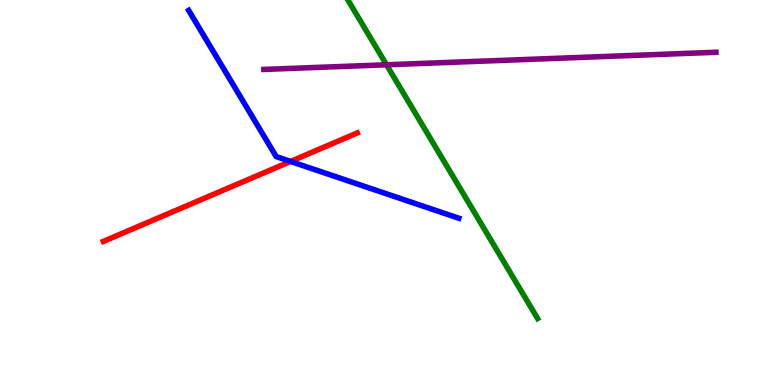[{'lines': ['blue', 'red'], 'intersections': [{'x': 3.75, 'y': 5.81}]}, {'lines': ['green', 'red'], 'intersections': []}, {'lines': ['purple', 'red'], 'intersections': []}, {'lines': ['blue', 'green'], 'intersections': []}, {'lines': ['blue', 'purple'], 'intersections': []}, {'lines': ['green', 'purple'], 'intersections': [{'x': 4.99, 'y': 8.32}]}]